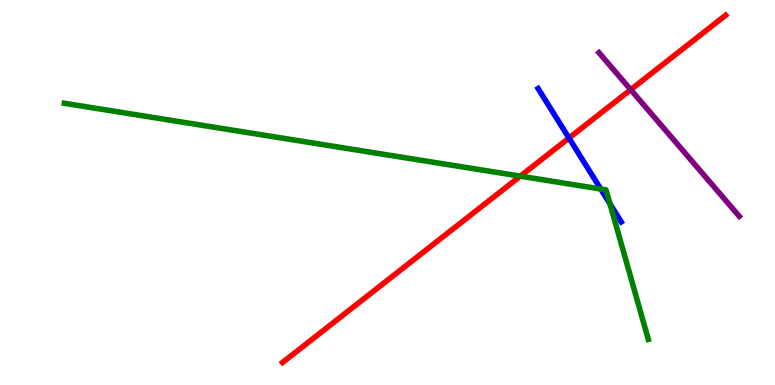[{'lines': ['blue', 'red'], 'intersections': [{'x': 7.34, 'y': 6.41}]}, {'lines': ['green', 'red'], 'intersections': [{'x': 6.71, 'y': 5.42}]}, {'lines': ['purple', 'red'], 'intersections': [{'x': 8.14, 'y': 7.67}]}, {'lines': ['blue', 'green'], 'intersections': [{'x': 7.75, 'y': 5.09}, {'x': 7.87, 'y': 4.71}]}, {'lines': ['blue', 'purple'], 'intersections': []}, {'lines': ['green', 'purple'], 'intersections': []}]